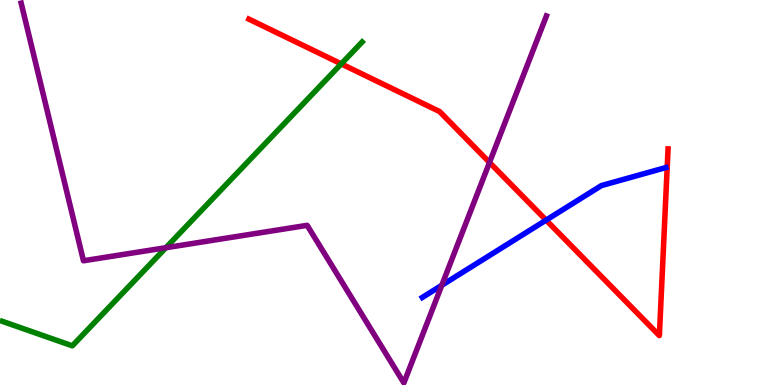[{'lines': ['blue', 'red'], 'intersections': [{'x': 7.05, 'y': 4.28}]}, {'lines': ['green', 'red'], 'intersections': [{'x': 4.4, 'y': 8.34}]}, {'lines': ['purple', 'red'], 'intersections': [{'x': 6.32, 'y': 5.78}]}, {'lines': ['blue', 'green'], 'intersections': []}, {'lines': ['blue', 'purple'], 'intersections': [{'x': 5.7, 'y': 2.59}]}, {'lines': ['green', 'purple'], 'intersections': [{'x': 2.14, 'y': 3.57}]}]